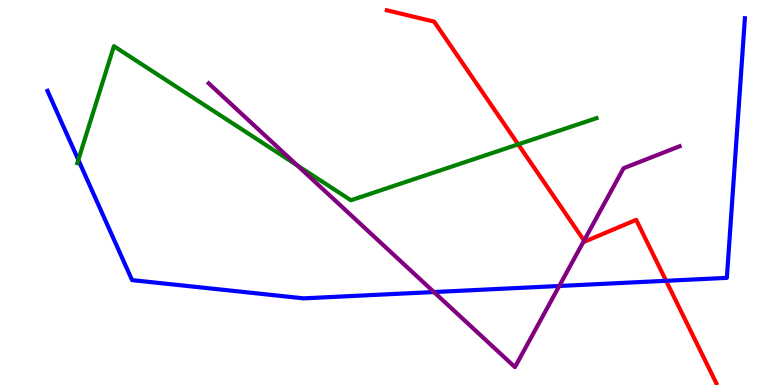[{'lines': ['blue', 'red'], 'intersections': [{'x': 8.59, 'y': 2.71}]}, {'lines': ['green', 'red'], 'intersections': [{'x': 6.69, 'y': 6.25}]}, {'lines': ['purple', 'red'], 'intersections': [{'x': 7.54, 'y': 3.75}]}, {'lines': ['blue', 'green'], 'intersections': [{'x': 1.01, 'y': 5.85}]}, {'lines': ['blue', 'purple'], 'intersections': [{'x': 5.6, 'y': 2.41}, {'x': 7.22, 'y': 2.57}]}, {'lines': ['green', 'purple'], 'intersections': [{'x': 3.84, 'y': 5.71}]}]